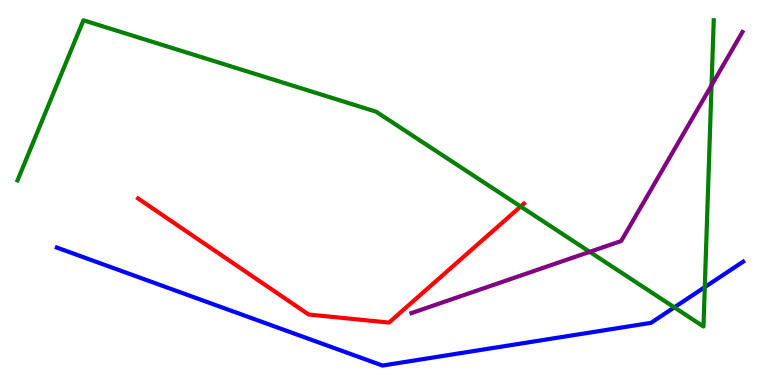[{'lines': ['blue', 'red'], 'intersections': []}, {'lines': ['green', 'red'], 'intersections': [{'x': 6.72, 'y': 4.64}]}, {'lines': ['purple', 'red'], 'intersections': []}, {'lines': ['blue', 'green'], 'intersections': [{'x': 8.7, 'y': 2.02}, {'x': 9.09, 'y': 2.54}]}, {'lines': ['blue', 'purple'], 'intersections': []}, {'lines': ['green', 'purple'], 'intersections': [{'x': 7.61, 'y': 3.46}, {'x': 9.18, 'y': 7.78}]}]